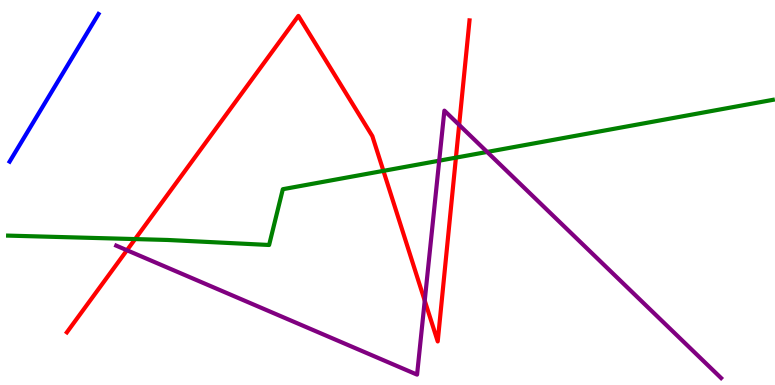[{'lines': ['blue', 'red'], 'intersections': []}, {'lines': ['green', 'red'], 'intersections': [{'x': 1.74, 'y': 3.79}, {'x': 4.95, 'y': 5.56}, {'x': 5.88, 'y': 5.91}]}, {'lines': ['purple', 'red'], 'intersections': [{'x': 1.64, 'y': 3.5}, {'x': 5.48, 'y': 2.19}, {'x': 5.92, 'y': 6.76}]}, {'lines': ['blue', 'green'], 'intersections': []}, {'lines': ['blue', 'purple'], 'intersections': []}, {'lines': ['green', 'purple'], 'intersections': [{'x': 5.67, 'y': 5.83}, {'x': 6.29, 'y': 6.05}]}]